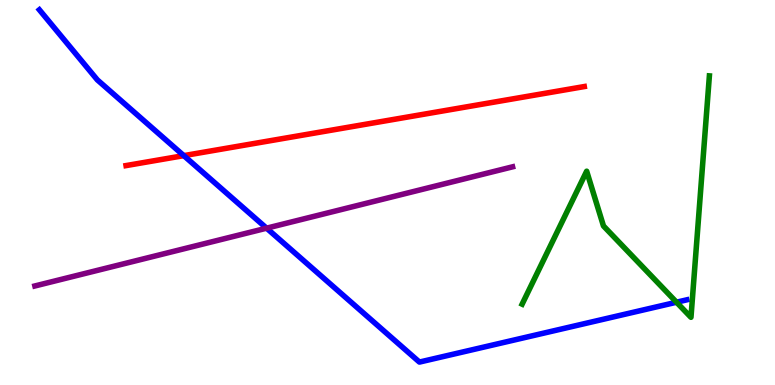[{'lines': ['blue', 'red'], 'intersections': [{'x': 2.37, 'y': 5.96}]}, {'lines': ['green', 'red'], 'intersections': []}, {'lines': ['purple', 'red'], 'intersections': []}, {'lines': ['blue', 'green'], 'intersections': [{'x': 8.73, 'y': 2.15}]}, {'lines': ['blue', 'purple'], 'intersections': [{'x': 3.44, 'y': 4.07}]}, {'lines': ['green', 'purple'], 'intersections': []}]